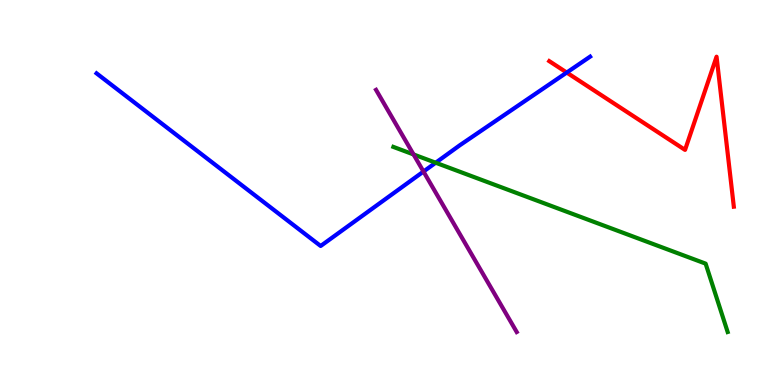[{'lines': ['blue', 'red'], 'intersections': [{'x': 7.31, 'y': 8.12}]}, {'lines': ['green', 'red'], 'intersections': []}, {'lines': ['purple', 'red'], 'intersections': []}, {'lines': ['blue', 'green'], 'intersections': [{'x': 5.62, 'y': 5.77}]}, {'lines': ['blue', 'purple'], 'intersections': [{'x': 5.46, 'y': 5.54}]}, {'lines': ['green', 'purple'], 'intersections': [{'x': 5.34, 'y': 5.99}]}]